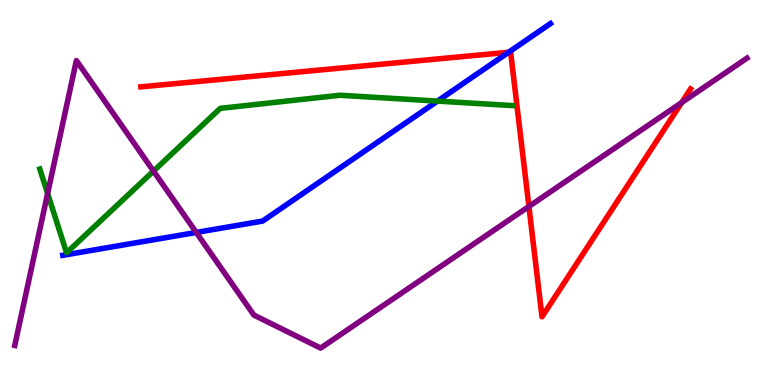[{'lines': ['blue', 'red'], 'intersections': [{'x': 6.56, 'y': 8.64}]}, {'lines': ['green', 'red'], 'intersections': []}, {'lines': ['purple', 'red'], 'intersections': [{'x': 6.82, 'y': 4.64}, {'x': 8.8, 'y': 7.34}]}, {'lines': ['blue', 'green'], 'intersections': [{'x': 5.64, 'y': 7.37}]}, {'lines': ['blue', 'purple'], 'intersections': [{'x': 2.53, 'y': 3.96}]}, {'lines': ['green', 'purple'], 'intersections': [{'x': 0.614, 'y': 4.97}, {'x': 1.98, 'y': 5.56}]}]